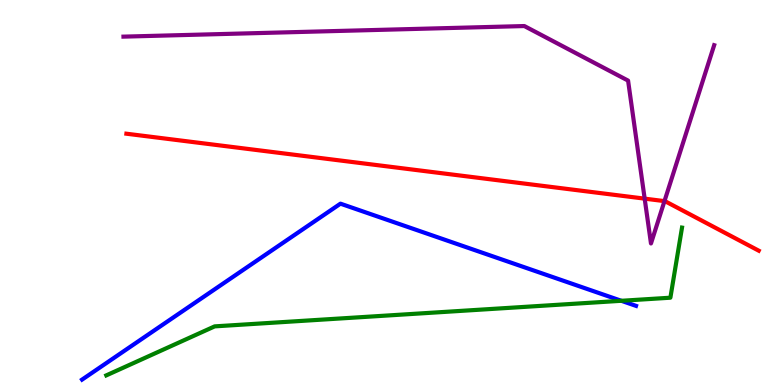[{'lines': ['blue', 'red'], 'intersections': []}, {'lines': ['green', 'red'], 'intersections': []}, {'lines': ['purple', 'red'], 'intersections': [{'x': 8.32, 'y': 4.84}, {'x': 8.57, 'y': 4.78}]}, {'lines': ['blue', 'green'], 'intersections': [{'x': 8.02, 'y': 2.19}]}, {'lines': ['blue', 'purple'], 'intersections': []}, {'lines': ['green', 'purple'], 'intersections': []}]